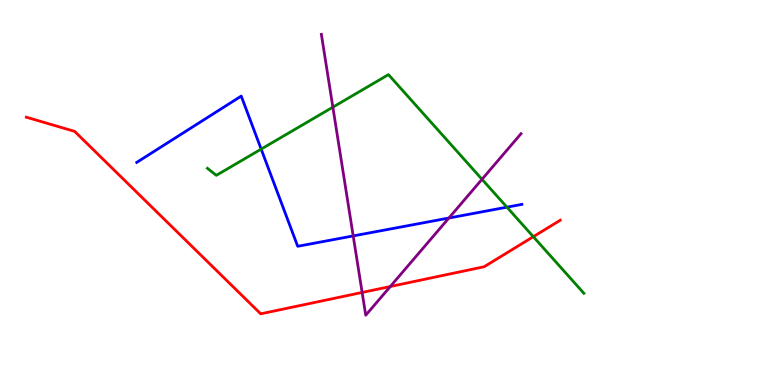[{'lines': ['blue', 'red'], 'intersections': []}, {'lines': ['green', 'red'], 'intersections': [{'x': 6.88, 'y': 3.85}]}, {'lines': ['purple', 'red'], 'intersections': [{'x': 4.67, 'y': 2.4}, {'x': 5.04, 'y': 2.56}]}, {'lines': ['blue', 'green'], 'intersections': [{'x': 3.37, 'y': 6.13}, {'x': 6.54, 'y': 4.62}]}, {'lines': ['blue', 'purple'], 'intersections': [{'x': 4.56, 'y': 3.87}, {'x': 5.79, 'y': 4.34}]}, {'lines': ['green', 'purple'], 'intersections': [{'x': 4.3, 'y': 7.22}, {'x': 6.22, 'y': 5.34}]}]